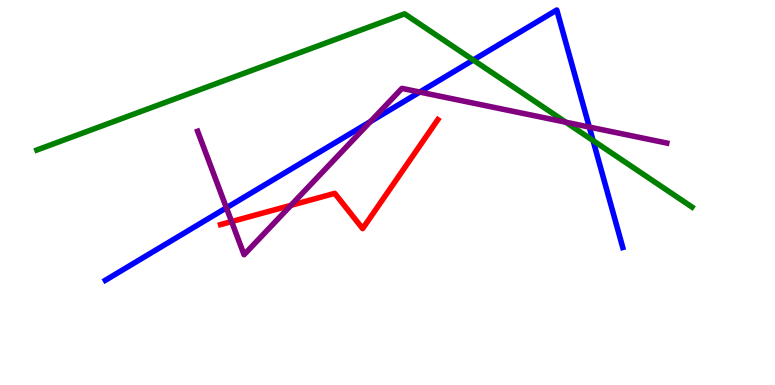[{'lines': ['blue', 'red'], 'intersections': []}, {'lines': ['green', 'red'], 'intersections': []}, {'lines': ['purple', 'red'], 'intersections': [{'x': 2.99, 'y': 4.25}, {'x': 3.75, 'y': 4.67}]}, {'lines': ['blue', 'green'], 'intersections': [{'x': 6.11, 'y': 8.44}, {'x': 7.65, 'y': 6.35}]}, {'lines': ['blue', 'purple'], 'intersections': [{'x': 2.92, 'y': 4.6}, {'x': 4.78, 'y': 6.84}, {'x': 5.42, 'y': 7.61}, {'x': 7.6, 'y': 6.7}]}, {'lines': ['green', 'purple'], 'intersections': [{'x': 7.3, 'y': 6.83}]}]